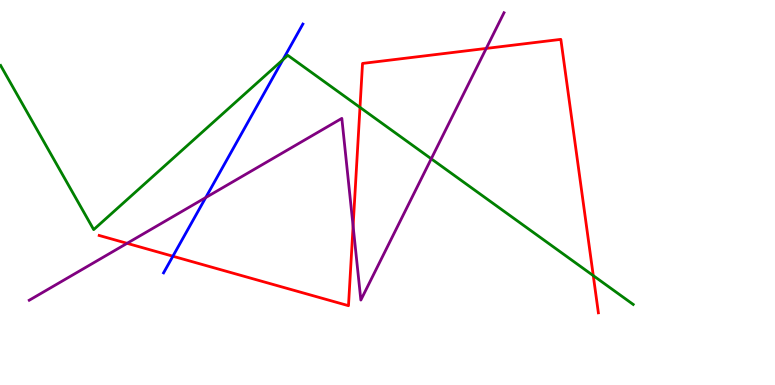[{'lines': ['blue', 'red'], 'intersections': [{'x': 2.23, 'y': 3.34}]}, {'lines': ['green', 'red'], 'intersections': [{'x': 4.64, 'y': 7.21}, {'x': 7.66, 'y': 2.84}]}, {'lines': ['purple', 'red'], 'intersections': [{'x': 1.64, 'y': 3.68}, {'x': 4.56, 'y': 4.13}, {'x': 6.27, 'y': 8.74}]}, {'lines': ['blue', 'green'], 'intersections': [{'x': 3.65, 'y': 8.45}]}, {'lines': ['blue', 'purple'], 'intersections': [{'x': 2.65, 'y': 4.87}]}, {'lines': ['green', 'purple'], 'intersections': [{'x': 5.56, 'y': 5.88}]}]